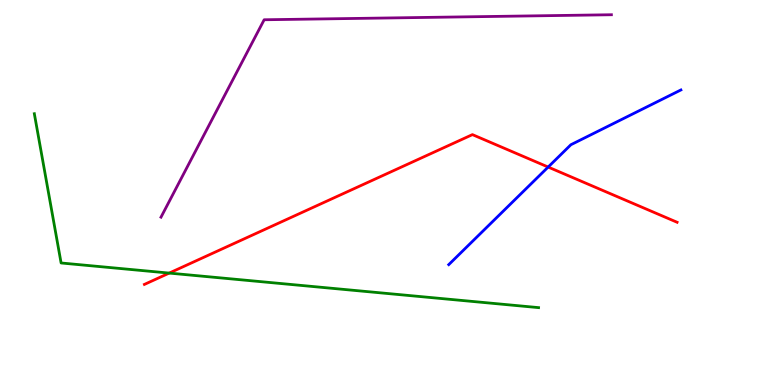[{'lines': ['blue', 'red'], 'intersections': [{'x': 7.07, 'y': 5.66}]}, {'lines': ['green', 'red'], 'intersections': [{'x': 2.18, 'y': 2.91}]}, {'lines': ['purple', 'red'], 'intersections': []}, {'lines': ['blue', 'green'], 'intersections': []}, {'lines': ['blue', 'purple'], 'intersections': []}, {'lines': ['green', 'purple'], 'intersections': []}]